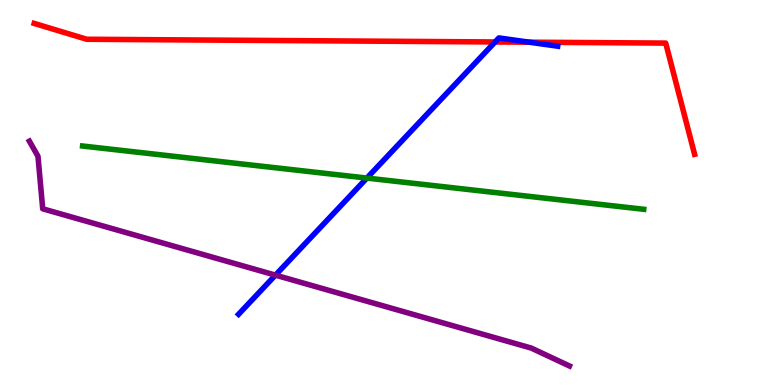[{'lines': ['blue', 'red'], 'intersections': [{'x': 6.39, 'y': 8.91}, {'x': 6.83, 'y': 8.9}]}, {'lines': ['green', 'red'], 'intersections': []}, {'lines': ['purple', 'red'], 'intersections': []}, {'lines': ['blue', 'green'], 'intersections': [{'x': 4.73, 'y': 5.37}]}, {'lines': ['blue', 'purple'], 'intersections': [{'x': 3.55, 'y': 2.85}]}, {'lines': ['green', 'purple'], 'intersections': []}]